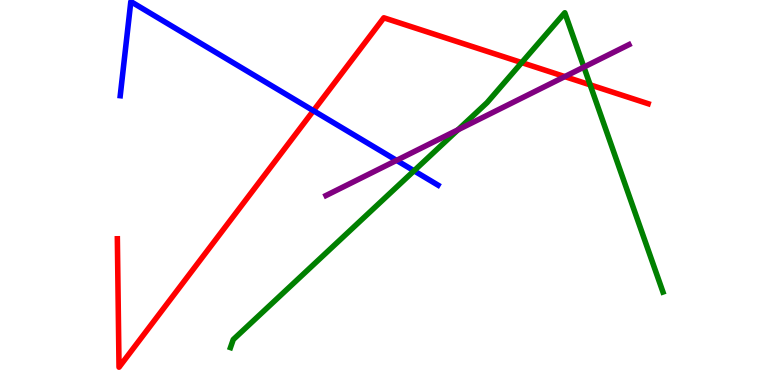[{'lines': ['blue', 'red'], 'intersections': [{'x': 4.04, 'y': 7.12}]}, {'lines': ['green', 'red'], 'intersections': [{'x': 6.73, 'y': 8.37}, {'x': 7.61, 'y': 7.8}]}, {'lines': ['purple', 'red'], 'intersections': [{'x': 7.29, 'y': 8.01}]}, {'lines': ['blue', 'green'], 'intersections': [{'x': 5.34, 'y': 5.56}]}, {'lines': ['blue', 'purple'], 'intersections': [{'x': 5.12, 'y': 5.83}]}, {'lines': ['green', 'purple'], 'intersections': [{'x': 5.91, 'y': 6.63}, {'x': 7.53, 'y': 8.26}]}]